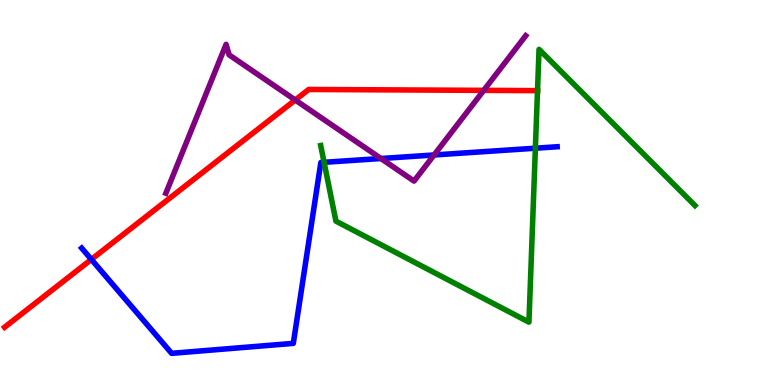[{'lines': ['blue', 'red'], 'intersections': [{'x': 1.18, 'y': 3.26}]}, {'lines': ['green', 'red'], 'intersections': [{'x': 6.94, 'y': 7.65}]}, {'lines': ['purple', 'red'], 'intersections': [{'x': 3.81, 'y': 7.4}, {'x': 6.24, 'y': 7.65}]}, {'lines': ['blue', 'green'], 'intersections': [{'x': 4.18, 'y': 5.78}, {'x': 6.91, 'y': 6.15}]}, {'lines': ['blue', 'purple'], 'intersections': [{'x': 4.92, 'y': 5.88}, {'x': 5.6, 'y': 5.97}]}, {'lines': ['green', 'purple'], 'intersections': []}]